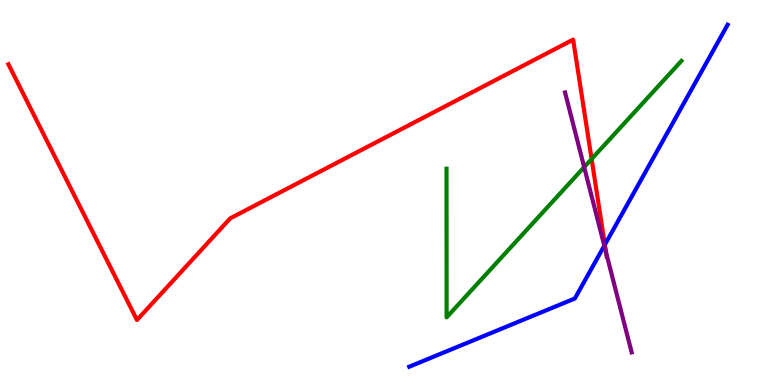[{'lines': ['blue', 'red'], 'intersections': [{'x': 7.8, 'y': 3.64}]}, {'lines': ['green', 'red'], 'intersections': [{'x': 7.63, 'y': 5.87}]}, {'lines': ['purple', 'red'], 'intersections': [{'x': 7.82, 'y': 3.44}]}, {'lines': ['blue', 'green'], 'intersections': []}, {'lines': ['blue', 'purple'], 'intersections': [{'x': 7.8, 'y': 3.62}]}, {'lines': ['green', 'purple'], 'intersections': [{'x': 7.54, 'y': 5.66}]}]